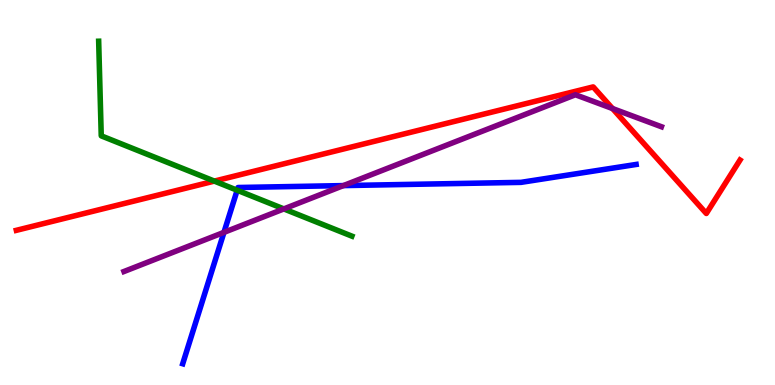[{'lines': ['blue', 'red'], 'intersections': []}, {'lines': ['green', 'red'], 'intersections': [{'x': 2.77, 'y': 5.3}]}, {'lines': ['purple', 'red'], 'intersections': [{'x': 7.9, 'y': 7.18}]}, {'lines': ['blue', 'green'], 'intersections': [{'x': 3.06, 'y': 5.06}]}, {'lines': ['blue', 'purple'], 'intersections': [{'x': 2.89, 'y': 3.96}, {'x': 4.43, 'y': 5.18}]}, {'lines': ['green', 'purple'], 'intersections': [{'x': 3.66, 'y': 4.57}]}]